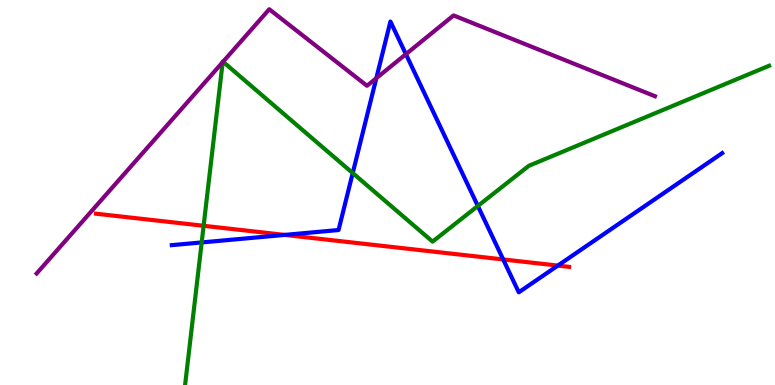[{'lines': ['blue', 'red'], 'intersections': [{'x': 3.67, 'y': 3.9}, {'x': 6.49, 'y': 3.26}, {'x': 7.2, 'y': 3.1}]}, {'lines': ['green', 'red'], 'intersections': [{'x': 2.63, 'y': 4.14}]}, {'lines': ['purple', 'red'], 'intersections': []}, {'lines': ['blue', 'green'], 'intersections': [{'x': 2.6, 'y': 3.7}, {'x': 4.55, 'y': 5.5}, {'x': 6.17, 'y': 4.65}]}, {'lines': ['blue', 'purple'], 'intersections': [{'x': 4.86, 'y': 7.97}, {'x': 5.24, 'y': 8.59}]}, {'lines': ['green', 'purple'], 'intersections': [{'x': 2.87, 'y': 8.39}, {'x': 2.88, 'y': 8.4}]}]